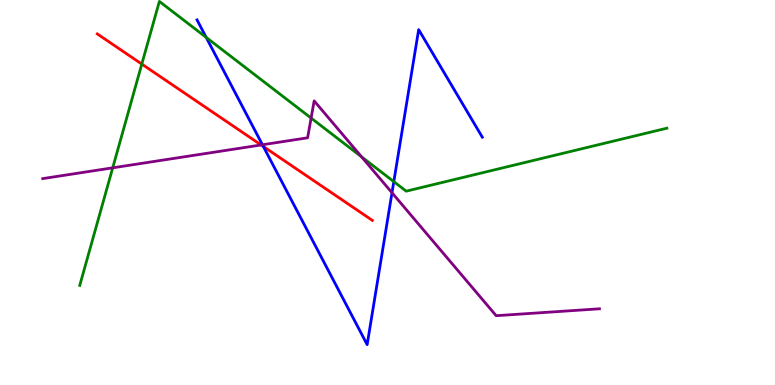[{'lines': ['blue', 'red'], 'intersections': [{'x': 3.4, 'y': 6.2}]}, {'lines': ['green', 'red'], 'intersections': [{'x': 1.83, 'y': 8.34}]}, {'lines': ['purple', 'red'], 'intersections': [{'x': 3.37, 'y': 6.23}]}, {'lines': ['blue', 'green'], 'intersections': [{'x': 2.66, 'y': 9.03}, {'x': 5.08, 'y': 5.28}]}, {'lines': ['blue', 'purple'], 'intersections': [{'x': 3.39, 'y': 6.24}, {'x': 5.06, 'y': 4.99}]}, {'lines': ['green', 'purple'], 'intersections': [{'x': 1.45, 'y': 5.64}, {'x': 4.01, 'y': 6.93}, {'x': 4.67, 'y': 5.93}]}]